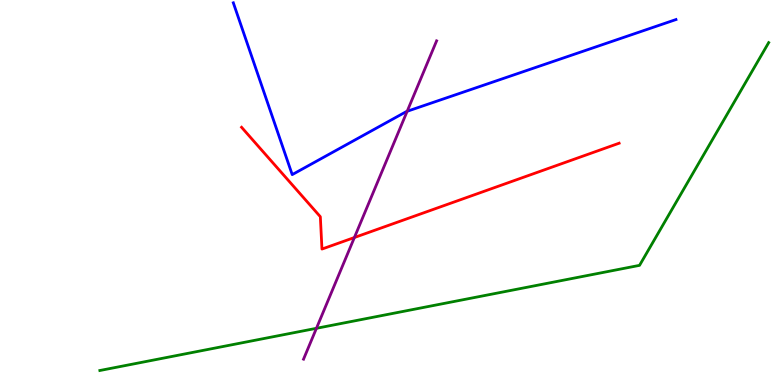[{'lines': ['blue', 'red'], 'intersections': []}, {'lines': ['green', 'red'], 'intersections': []}, {'lines': ['purple', 'red'], 'intersections': [{'x': 4.57, 'y': 3.83}]}, {'lines': ['blue', 'green'], 'intersections': []}, {'lines': ['blue', 'purple'], 'intersections': [{'x': 5.25, 'y': 7.11}]}, {'lines': ['green', 'purple'], 'intersections': [{'x': 4.08, 'y': 1.47}]}]